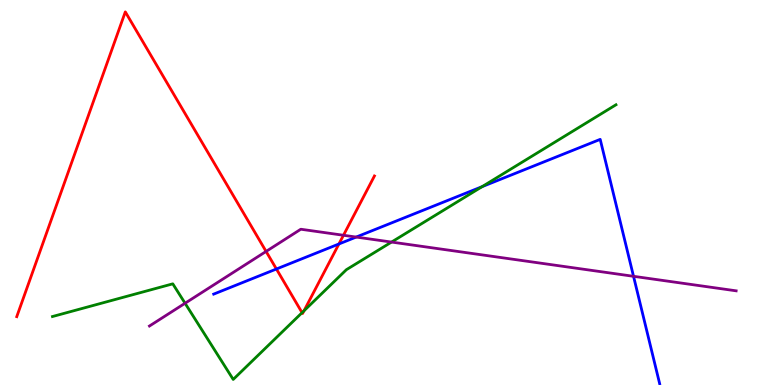[{'lines': ['blue', 'red'], 'intersections': [{'x': 3.57, 'y': 3.01}, {'x': 4.37, 'y': 3.66}]}, {'lines': ['green', 'red'], 'intersections': [{'x': 3.9, 'y': 1.88}, {'x': 3.92, 'y': 1.93}]}, {'lines': ['purple', 'red'], 'intersections': [{'x': 3.43, 'y': 3.47}, {'x': 4.43, 'y': 3.89}]}, {'lines': ['blue', 'green'], 'intersections': [{'x': 6.22, 'y': 5.15}]}, {'lines': ['blue', 'purple'], 'intersections': [{'x': 4.6, 'y': 3.84}, {'x': 8.17, 'y': 2.82}]}, {'lines': ['green', 'purple'], 'intersections': [{'x': 2.39, 'y': 2.12}, {'x': 5.05, 'y': 3.71}]}]